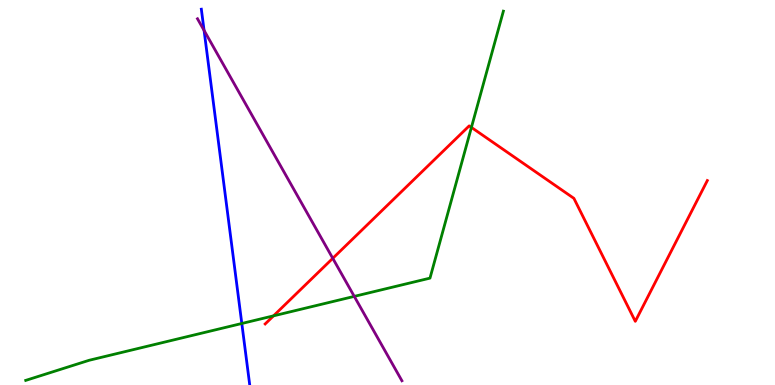[{'lines': ['blue', 'red'], 'intersections': []}, {'lines': ['green', 'red'], 'intersections': [{'x': 3.53, 'y': 1.8}, {'x': 6.08, 'y': 6.69}]}, {'lines': ['purple', 'red'], 'intersections': [{'x': 4.29, 'y': 3.29}]}, {'lines': ['blue', 'green'], 'intersections': [{'x': 3.12, 'y': 1.6}]}, {'lines': ['blue', 'purple'], 'intersections': [{'x': 2.63, 'y': 9.21}]}, {'lines': ['green', 'purple'], 'intersections': [{'x': 4.57, 'y': 2.3}]}]